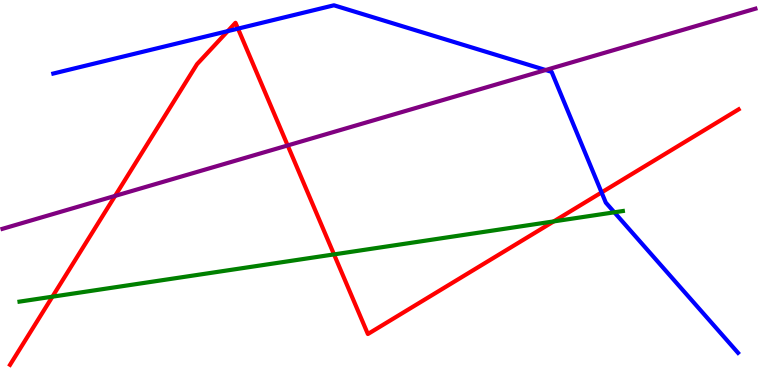[{'lines': ['blue', 'red'], 'intersections': [{'x': 2.94, 'y': 9.19}, {'x': 3.07, 'y': 9.26}, {'x': 7.76, 'y': 5.0}]}, {'lines': ['green', 'red'], 'intersections': [{'x': 0.676, 'y': 2.29}, {'x': 4.31, 'y': 3.39}, {'x': 7.14, 'y': 4.25}]}, {'lines': ['purple', 'red'], 'intersections': [{'x': 1.49, 'y': 4.91}, {'x': 3.71, 'y': 6.22}]}, {'lines': ['blue', 'green'], 'intersections': [{'x': 7.93, 'y': 4.49}]}, {'lines': ['blue', 'purple'], 'intersections': [{'x': 7.04, 'y': 8.18}]}, {'lines': ['green', 'purple'], 'intersections': []}]